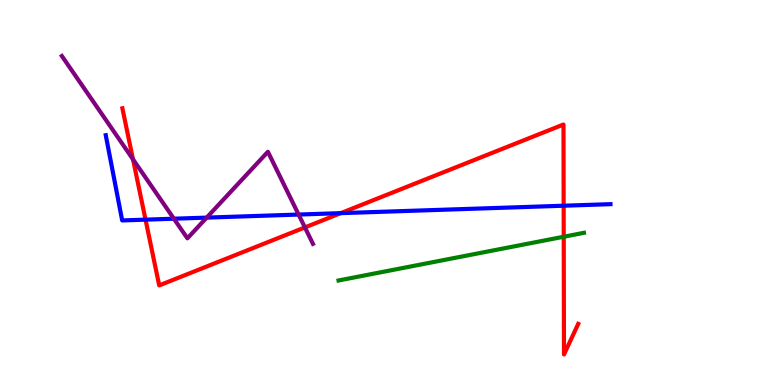[{'lines': ['blue', 'red'], 'intersections': [{'x': 1.88, 'y': 4.29}, {'x': 4.4, 'y': 4.46}, {'x': 7.27, 'y': 4.66}]}, {'lines': ['green', 'red'], 'intersections': [{'x': 7.27, 'y': 3.85}]}, {'lines': ['purple', 'red'], 'intersections': [{'x': 1.72, 'y': 5.86}, {'x': 3.93, 'y': 4.09}]}, {'lines': ['blue', 'green'], 'intersections': []}, {'lines': ['blue', 'purple'], 'intersections': [{'x': 2.24, 'y': 4.32}, {'x': 2.67, 'y': 4.35}, {'x': 3.85, 'y': 4.43}]}, {'lines': ['green', 'purple'], 'intersections': []}]